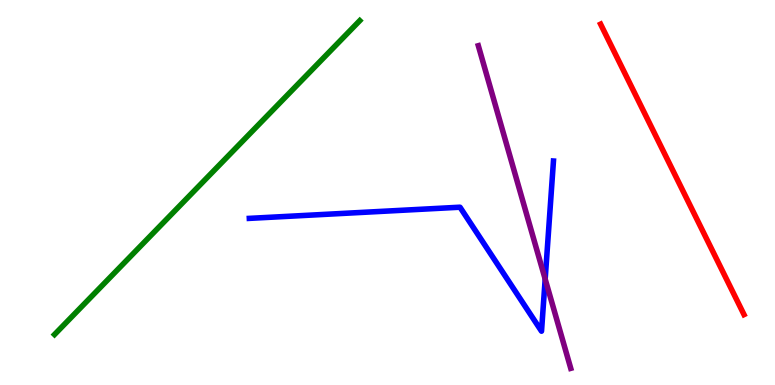[{'lines': ['blue', 'red'], 'intersections': []}, {'lines': ['green', 'red'], 'intersections': []}, {'lines': ['purple', 'red'], 'intersections': []}, {'lines': ['blue', 'green'], 'intersections': []}, {'lines': ['blue', 'purple'], 'intersections': [{'x': 7.03, 'y': 2.75}]}, {'lines': ['green', 'purple'], 'intersections': []}]